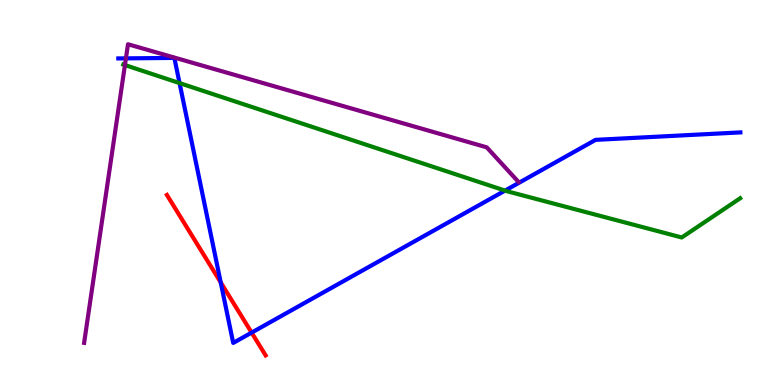[{'lines': ['blue', 'red'], 'intersections': [{'x': 2.85, 'y': 2.67}, {'x': 3.25, 'y': 1.36}]}, {'lines': ['green', 'red'], 'intersections': []}, {'lines': ['purple', 'red'], 'intersections': []}, {'lines': ['blue', 'green'], 'intersections': [{'x': 2.32, 'y': 7.84}, {'x': 6.52, 'y': 5.05}]}, {'lines': ['blue', 'purple'], 'intersections': [{'x': 1.62, 'y': 8.48}]}, {'lines': ['green', 'purple'], 'intersections': [{'x': 1.61, 'y': 8.31}]}]